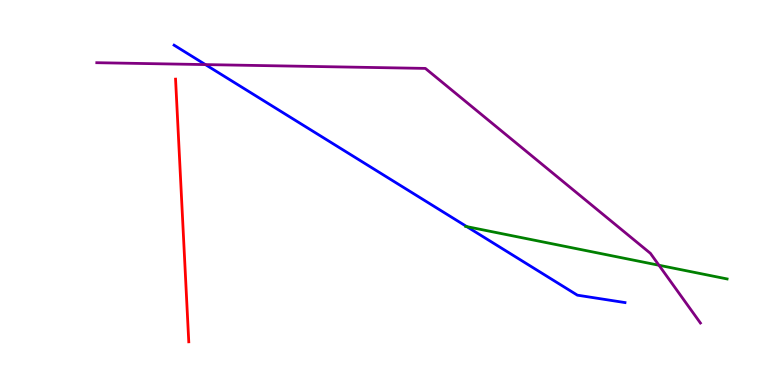[{'lines': ['blue', 'red'], 'intersections': []}, {'lines': ['green', 'red'], 'intersections': []}, {'lines': ['purple', 'red'], 'intersections': []}, {'lines': ['blue', 'green'], 'intersections': [{'x': 6.02, 'y': 4.11}]}, {'lines': ['blue', 'purple'], 'intersections': [{'x': 2.65, 'y': 8.32}]}, {'lines': ['green', 'purple'], 'intersections': [{'x': 8.5, 'y': 3.11}]}]